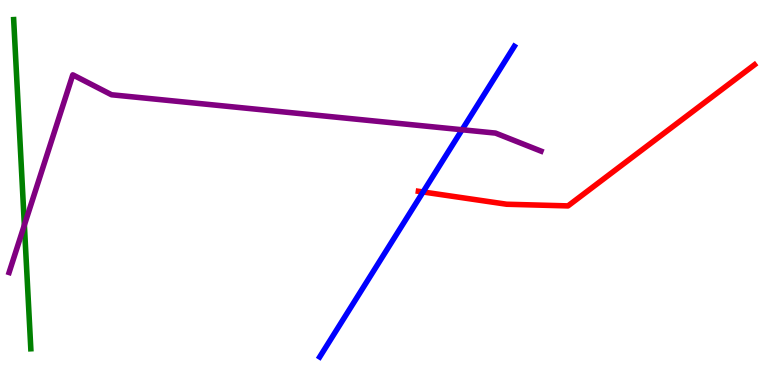[{'lines': ['blue', 'red'], 'intersections': [{'x': 5.46, 'y': 5.01}]}, {'lines': ['green', 'red'], 'intersections': []}, {'lines': ['purple', 'red'], 'intersections': []}, {'lines': ['blue', 'green'], 'intersections': []}, {'lines': ['blue', 'purple'], 'intersections': [{'x': 5.96, 'y': 6.63}]}, {'lines': ['green', 'purple'], 'intersections': [{'x': 0.314, 'y': 4.15}]}]